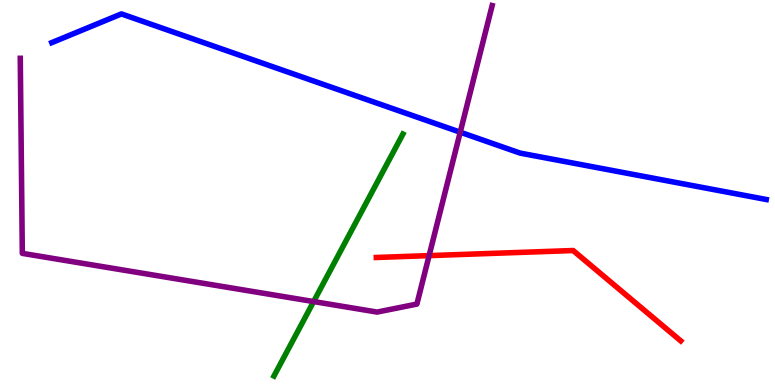[{'lines': ['blue', 'red'], 'intersections': []}, {'lines': ['green', 'red'], 'intersections': []}, {'lines': ['purple', 'red'], 'intersections': [{'x': 5.54, 'y': 3.36}]}, {'lines': ['blue', 'green'], 'intersections': []}, {'lines': ['blue', 'purple'], 'intersections': [{'x': 5.94, 'y': 6.57}]}, {'lines': ['green', 'purple'], 'intersections': [{'x': 4.05, 'y': 2.17}]}]